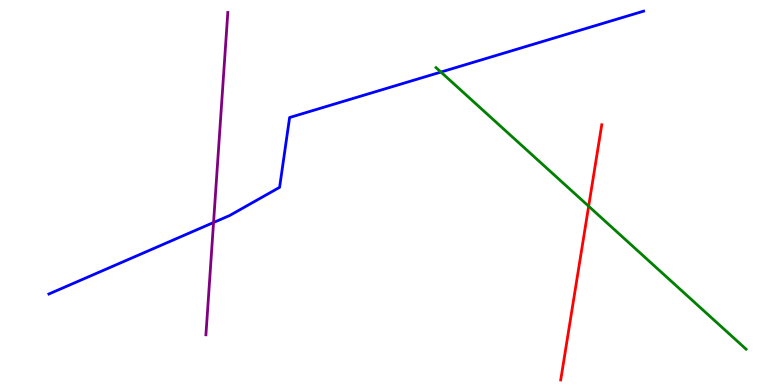[{'lines': ['blue', 'red'], 'intersections': []}, {'lines': ['green', 'red'], 'intersections': [{'x': 7.6, 'y': 4.64}]}, {'lines': ['purple', 'red'], 'intersections': []}, {'lines': ['blue', 'green'], 'intersections': [{'x': 5.69, 'y': 8.13}]}, {'lines': ['blue', 'purple'], 'intersections': [{'x': 2.76, 'y': 4.22}]}, {'lines': ['green', 'purple'], 'intersections': []}]